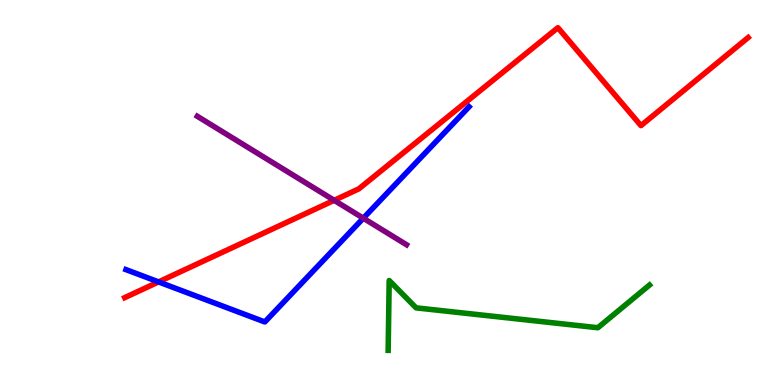[{'lines': ['blue', 'red'], 'intersections': [{'x': 2.05, 'y': 2.68}]}, {'lines': ['green', 'red'], 'intersections': []}, {'lines': ['purple', 'red'], 'intersections': [{'x': 4.31, 'y': 4.8}]}, {'lines': ['blue', 'green'], 'intersections': []}, {'lines': ['blue', 'purple'], 'intersections': [{'x': 4.69, 'y': 4.33}]}, {'lines': ['green', 'purple'], 'intersections': []}]